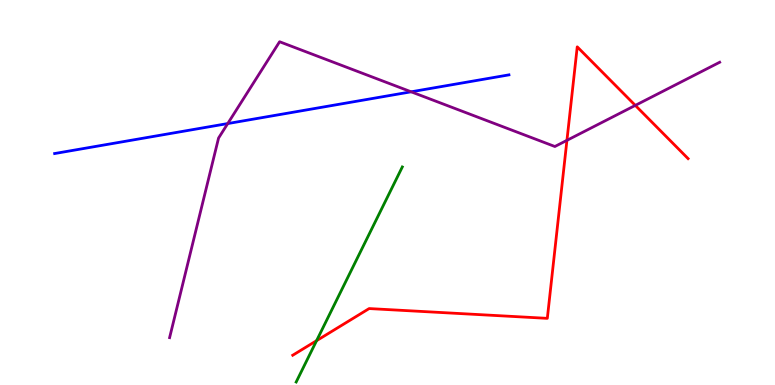[{'lines': ['blue', 'red'], 'intersections': []}, {'lines': ['green', 'red'], 'intersections': [{'x': 4.08, 'y': 1.15}]}, {'lines': ['purple', 'red'], 'intersections': [{'x': 7.32, 'y': 6.35}, {'x': 8.2, 'y': 7.26}]}, {'lines': ['blue', 'green'], 'intersections': []}, {'lines': ['blue', 'purple'], 'intersections': [{'x': 2.94, 'y': 6.79}, {'x': 5.31, 'y': 7.62}]}, {'lines': ['green', 'purple'], 'intersections': []}]